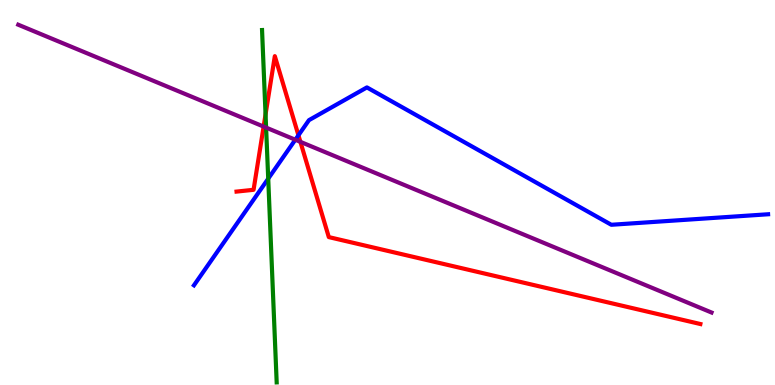[{'lines': ['blue', 'red'], 'intersections': [{'x': 3.85, 'y': 6.49}]}, {'lines': ['green', 'red'], 'intersections': [{'x': 3.43, 'y': 7.03}]}, {'lines': ['purple', 'red'], 'intersections': [{'x': 3.4, 'y': 6.71}, {'x': 3.88, 'y': 6.32}]}, {'lines': ['blue', 'green'], 'intersections': [{'x': 3.46, 'y': 5.36}]}, {'lines': ['blue', 'purple'], 'intersections': [{'x': 3.81, 'y': 6.37}]}, {'lines': ['green', 'purple'], 'intersections': [{'x': 3.43, 'y': 6.69}]}]